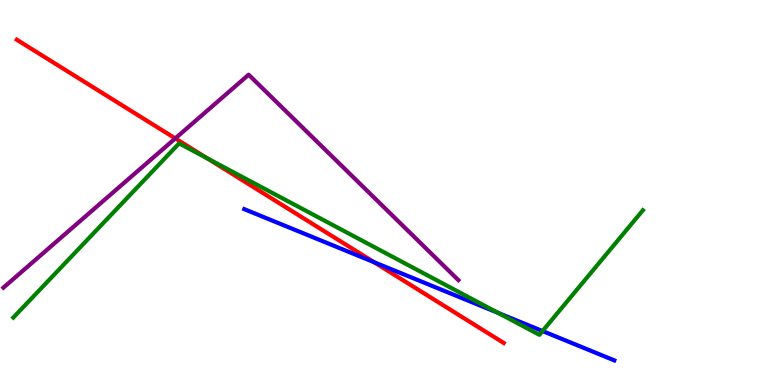[{'lines': ['blue', 'red'], 'intersections': [{'x': 4.83, 'y': 3.19}]}, {'lines': ['green', 'red'], 'intersections': [{'x': 2.68, 'y': 5.89}]}, {'lines': ['purple', 'red'], 'intersections': [{'x': 2.26, 'y': 6.4}]}, {'lines': ['blue', 'green'], 'intersections': [{'x': 6.43, 'y': 1.87}, {'x': 7.0, 'y': 1.4}]}, {'lines': ['blue', 'purple'], 'intersections': []}, {'lines': ['green', 'purple'], 'intersections': []}]